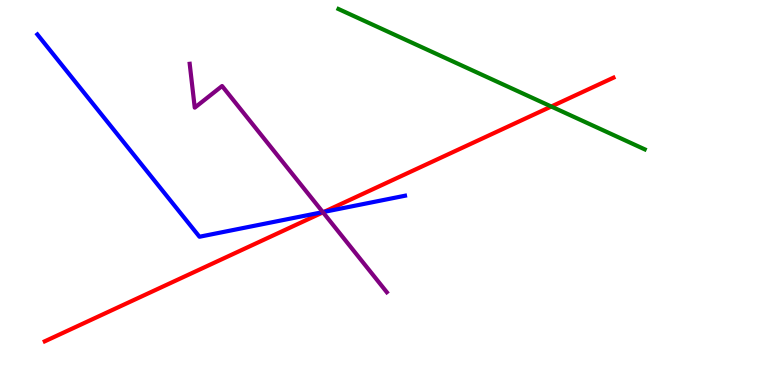[{'lines': ['blue', 'red'], 'intersections': [{'x': 4.18, 'y': 4.5}]}, {'lines': ['green', 'red'], 'intersections': [{'x': 7.11, 'y': 7.23}]}, {'lines': ['purple', 'red'], 'intersections': [{'x': 4.17, 'y': 4.48}]}, {'lines': ['blue', 'green'], 'intersections': []}, {'lines': ['blue', 'purple'], 'intersections': [{'x': 4.17, 'y': 4.49}]}, {'lines': ['green', 'purple'], 'intersections': []}]